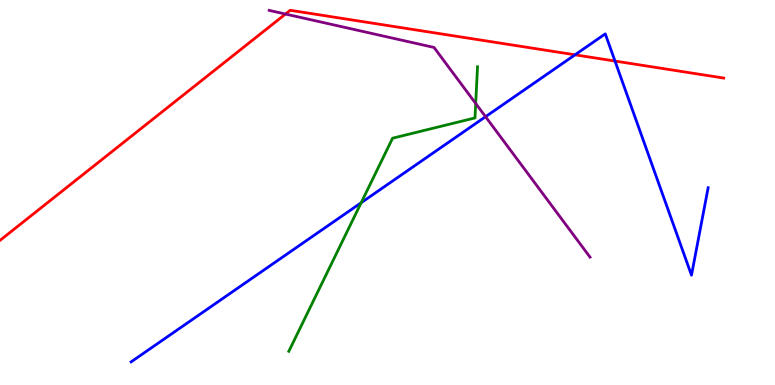[{'lines': ['blue', 'red'], 'intersections': [{'x': 7.42, 'y': 8.58}, {'x': 7.94, 'y': 8.41}]}, {'lines': ['green', 'red'], 'intersections': []}, {'lines': ['purple', 'red'], 'intersections': [{'x': 3.68, 'y': 9.64}]}, {'lines': ['blue', 'green'], 'intersections': [{'x': 4.66, 'y': 4.73}]}, {'lines': ['blue', 'purple'], 'intersections': [{'x': 6.27, 'y': 6.97}]}, {'lines': ['green', 'purple'], 'intersections': [{'x': 6.14, 'y': 7.31}]}]